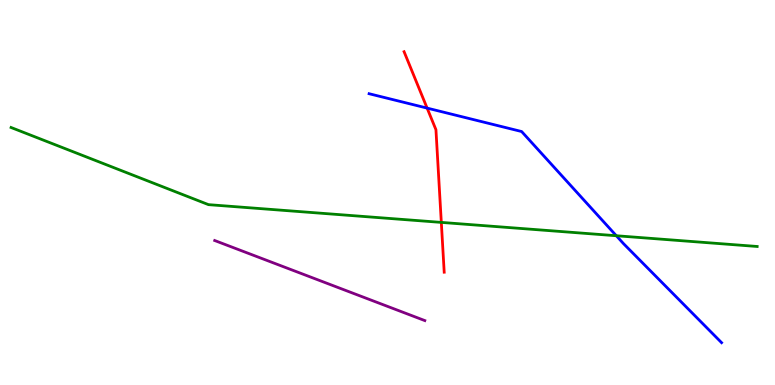[{'lines': ['blue', 'red'], 'intersections': [{'x': 5.51, 'y': 7.19}]}, {'lines': ['green', 'red'], 'intersections': [{'x': 5.69, 'y': 4.22}]}, {'lines': ['purple', 'red'], 'intersections': []}, {'lines': ['blue', 'green'], 'intersections': [{'x': 7.95, 'y': 3.88}]}, {'lines': ['blue', 'purple'], 'intersections': []}, {'lines': ['green', 'purple'], 'intersections': []}]